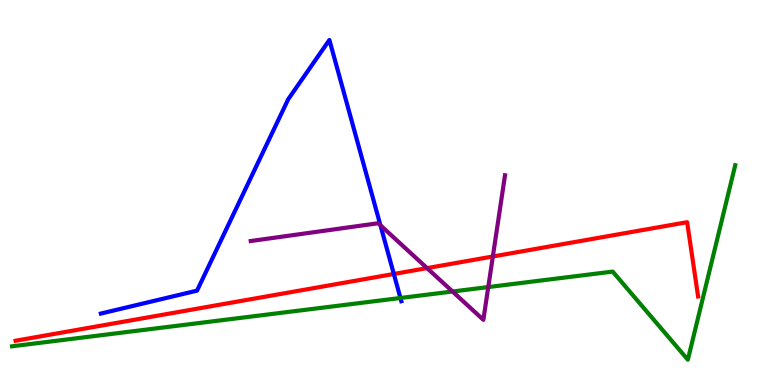[{'lines': ['blue', 'red'], 'intersections': [{'x': 5.08, 'y': 2.88}]}, {'lines': ['green', 'red'], 'intersections': []}, {'lines': ['purple', 'red'], 'intersections': [{'x': 5.51, 'y': 3.04}, {'x': 6.36, 'y': 3.34}]}, {'lines': ['blue', 'green'], 'intersections': [{'x': 5.17, 'y': 2.26}]}, {'lines': ['blue', 'purple'], 'intersections': [{'x': 4.91, 'y': 4.15}]}, {'lines': ['green', 'purple'], 'intersections': [{'x': 5.84, 'y': 2.43}, {'x': 6.3, 'y': 2.54}]}]